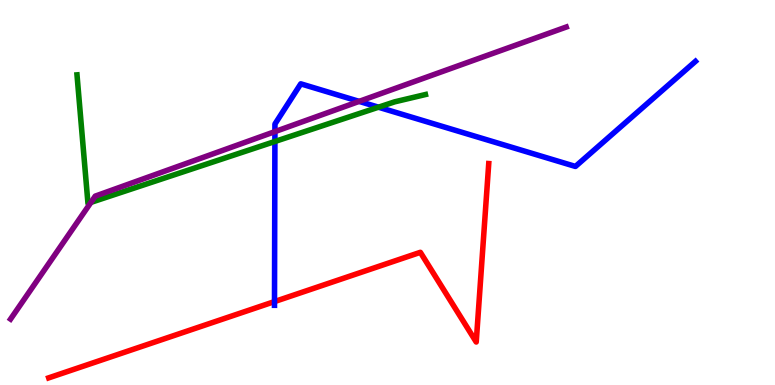[{'lines': ['blue', 'red'], 'intersections': [{'x': 3.54, 'y': 2.17}]}, {'lines': ['green', 'red'], 'intersections': []}, {'lines': ['purple', 'red'], 'intersections': []}, {'lines': ['blue', 'green'], 'intersections': [{'x': 3.55, 'y': 6.33}, {'x': 4.88, 'y': 7.22}]}, {'lines': ['blue', 'purple'], 'intersections': [{'x': 3.55, 'y': 6.58}, {'x': 4.63, 'y': 7.37}]}, {'lines': ['green', 'purple'], 'intersections': [{'x': 1.17, 'y': 4.74}]}]